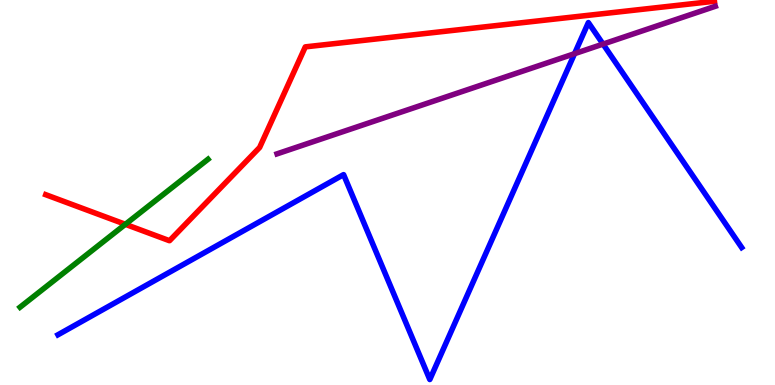[{'lines': ['blue', 'red'], 'intersections': []}, {'lines': ['green', 'red'], 'intersections': [{'x': 1.62, 'y': 4.17}]}, {'lines': ['purple', 'red'], 'intersections': []}, {'lines': ['blue', 'green'], 'intersections': []}, {'lines': ['blue', 'purple'], 'intersections': [{'x': 7.41, 'y': 8.61}, {'x': 7.78, 'y': 8.85}]}, {'lines': ['green', 'purple'], 'intersections': []}]